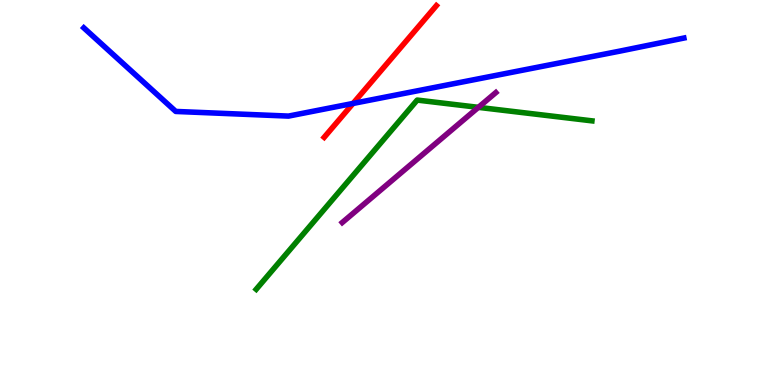[{'lines': ['blue', 'red'], 'intersections': [{'x': 4.56, 'y': 7.31}]}, {'lines': ['green', 'red'], 'intersections': []}, {'lines': ['purple', 'red'], 'intersections': []}, {'lines': ['blue', 'green'], 'intersections': []}, {'lines': ['blue', 'purple'], 'intersections': []}, {'lines': ['green', 'purple'], 'intersections': [{'x': 6.17, 'y': 7.21}]}]